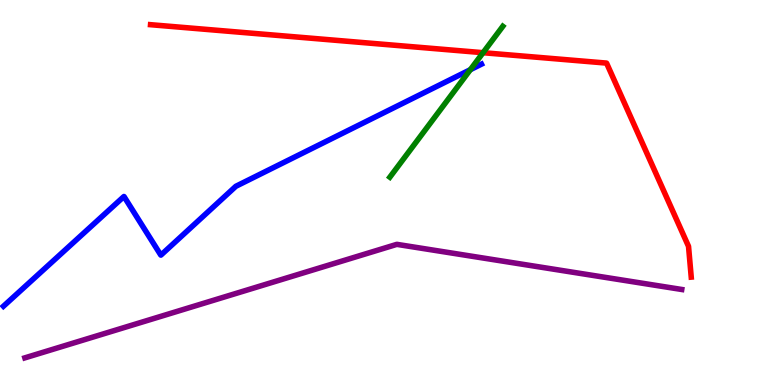[{'lines': ['blue', 'red'], 'intersections': []}, {'lines': ['green', 'red'], 'intersections': [{'x': 6.23, 'y': 8.63}]}, {'lines': ['purple', 'red'], 'intersections': []}, {'lines': ['blue', 'green'], 'intersections': [{'x': 6.07, 'y': 8.19}]}, {'lines': ['blue', 'purple'], 'intersections': []}, {'lines': ['green', 'purple'], 'intersections': []}]